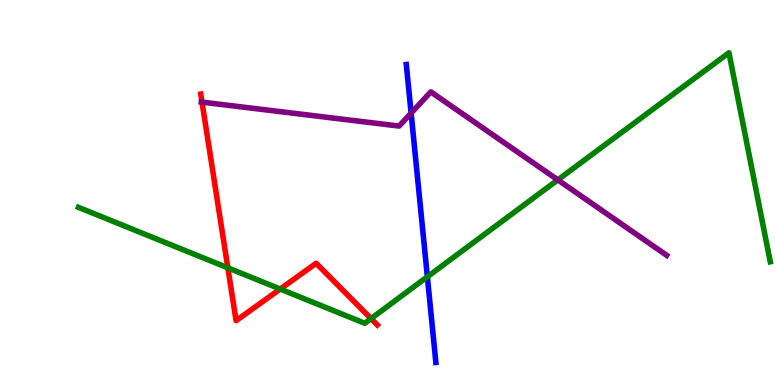[{'lines': ['blue', 'red'], 'intersections': []}, {'lines': ['green', 'red'], 'intersections': [{'x': 2.94, 'y': 3.04}, {'x': 3.62, 'y': 2.49}, {'x': 4.79, 'y': 1.72}]}, {'lines': ['purple', 'red'], 'intersections': [{'x': 2.61, 'y': 7.35}]}, {'lines': ['blue', 'green'], 'intersections': [{'x': 5.51, 'y': 2.81}]}, {'lines': ['blue', 'purple'], 'intersections': [{'x': 5.3, 'y': 7.06}]}, {'lines': ['green', 'purple'], 'intersections': [{'x': 7.2, 'y': 5.33}]}]